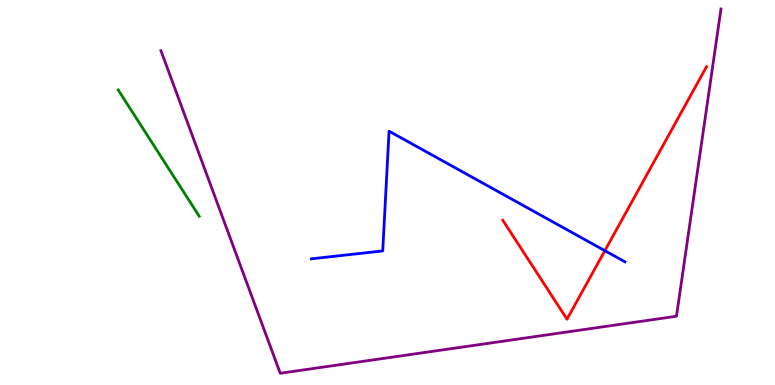[{'lines': ['blue', 'red'], 'intersections': [{'x': 7.8, 'y': 3.49}]}, {'lines': ['green', 'red'], 'intersections': []}, {'lines': ['purple', 'red'], 'intersections': []}, {'lines': ['blue', 'green'], 'intersections': []}, {'lines': ['blue', 'purple'], 'intersections': []}, {'lines': ['green', 'purple'], 'intersections': []}]